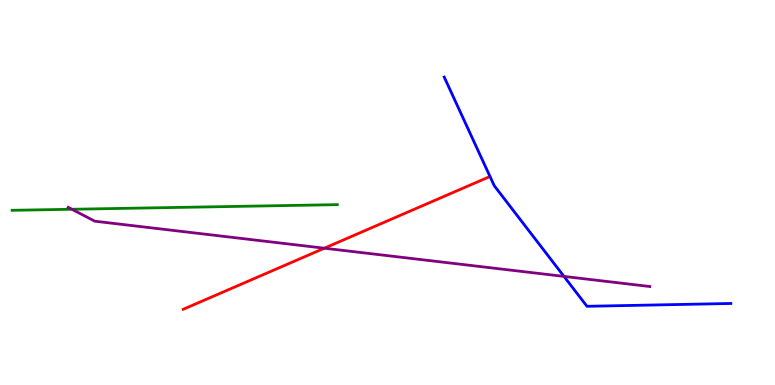[{'lines': ['blue', 'red'], 'intersections': []}, {'lines': ['green', 'red'], 'intersections': []}, {'lines': ['purple', 'red'], 'intersections': [{'x': 4.19, 'y': 3.55}]}, {'lines': ['blue', 'green'], 'intersections': []}, {'lines': ['blue', 'purple'], 'intersections': [{'x': 7.28, 'y': 2.82}]}, {'lines': ['green', 'purple'], 'intersections': [{'x': 0.928, 'y': 4.56}]}]